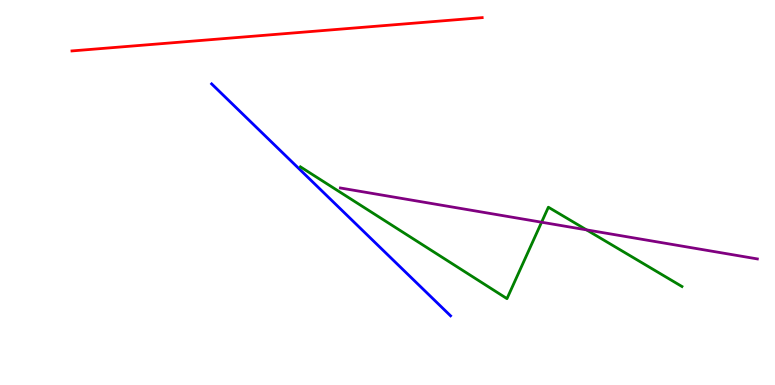[{'lines': ['blue', 'red'], 'intersections': []}, {'lines': ['green', 'red'], 'intersections': []}, {'lines': ['purple', 'red'], 'intersections': []}, {'lines': ['blue', 'green'], 'intersections': []}, {'lines': ['blue', 'purple'], 'intersections': []}, {'lines': ['green', 'purple'], 'intersections': [{'x': 6.99, 'y': 4.23}, {'x': 7.57, 'y': 4.03}]}]